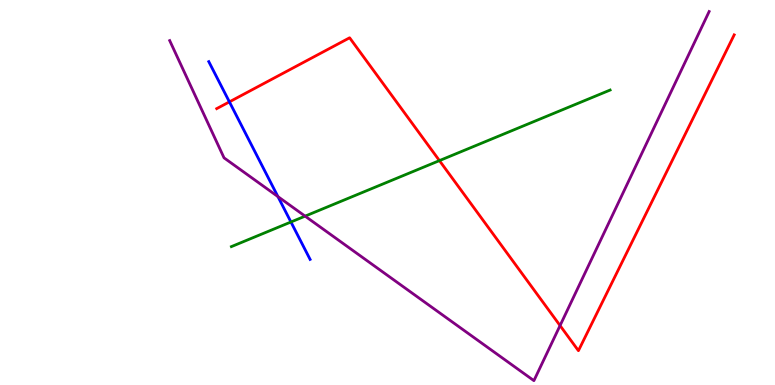[{'lines': ['blue', 'red'], 'intersections': [{'x': 2.96, 'y': 7.35}]}, {'lines': ['green', 'red'], 'intersections': [{'x': 5.67, 'y': 5.83}]}, {'lines': ['purple', 'red'], 'intersections': [{'x': 7.23, 'y': 1.54}]}, {'lines': ['blue', 'green'], 'intersections': [{'x': 3.75, 'y': 4.23}]}, {'lines': ['blue', 'purple'], 'intersections': [{'x': 3.59, 'y': 4.89}]}, {'lines': ['green', 'purple'], 'intersections': [{'x': 3.94, 'y': 4.39}]}]